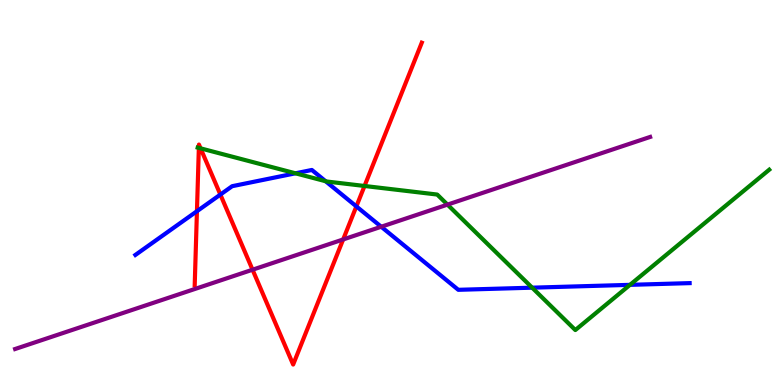[{'lines': ['blue', 'red'], 'intersections': [{'x': 2.54, 'y': 4.51}, {'x': 2.84, 'y': 4.95}, {'x': 4.6, 'y': 4.64}]}, {'lines': ['green', 'red'], 'intersections': [{'x': 2.57, 'y': 6.16}, {'x': 2.59, 'y': 6.15}, {'x': 4.7, 'y': 5.17}]}, {'lines': ['purple', 'red'], 'intersections': [{'x': 3.26, 'y': 2.99}, {'x': 4.43, 'y': 3.78}]}, {'lines': ['blue', 'green'], 'intersections': [{'x': 3.81, 'y': 5.5}, {'x': 4.2, 'y': 5.29}, {'x': 6.87, 'y': 2.53}, {'x': 8.13, 'y': 2.6}]}, {'lines': ['blue', 'purple'], 'intersections': [{'x': 4.92, 'y': 4.11}]}, {'lines': ['green', 'purple'], 'intersections': [{'x': 5.77, 'y': 4.69}]}]